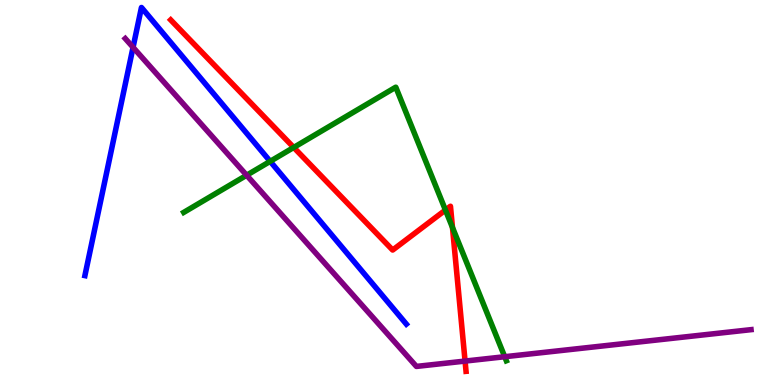[{'lines': ['blue', 'red'], 'intersections': []}, {'lines': ['green', 'red'], 'intersections': [{'x': 3.79, 'y': 6.17}, {'x': 5.75, 'y': 4.54}, {'x': 5.84, 'y': 4.09}]}, {'lines': ['purple', 'red'], 'intersections': [{'x': 6.0, 'y': 0.621}]}, {'lines': ['blue', 'green'], 'intersections': [{'x': 3.49, 'y': 5.81}]}, {'lines': ['blue', 'purple'], 'intersections': [{'x': 1.72, 'y': 8.77}]}, {'lines': ['green', 'purple'], 'intersections': [{'x': 3.18, 'y': 5.45}, {'x': 6.51, 'y': 0.734}]}]